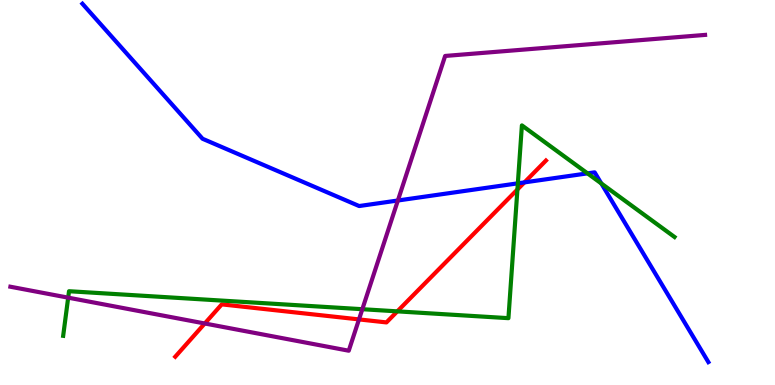[{'lines': ['blue', 'red'], 'intersections': [{'x': 6.77, 'y': 5.26}]}, {'lines': ['green', 'red'], 'intersections': [{'x': 5.13, 'y': 1.91}, {'x': 6.68, 'y': 5.08}]}, {'lines': ['purple', 'red'], 'intersections': [{'x': 2.64, 'y': 1.6}, {'x': 4.63, 'y': 1.7}]}, {'lines': ['blue', 'green'], 'intersections': [{'x': 6.68, 'y': 5.24}, {'x': 7.58, 'y': 5.5}, {'x': 7.76, 'y': 5.23}]}, {'lines': ['blue', 'purple'], 'intersections': [{'x': 5.13, 'y': 4.79}]}, {'lines': ['green', 'purple'], 'intersections': [{'x': 0.88, 'y': 2.27}, {'x': 4.68, 'y': 1.97}]}]